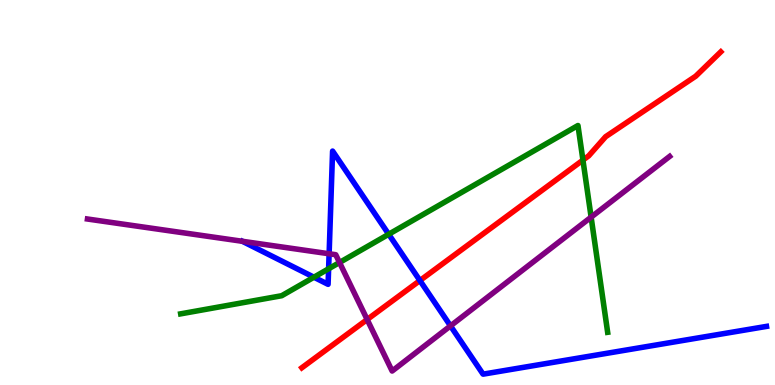[{'lines': ['blue', 'red'], 'intersections': [{'x': 5.42, 'y': 2.71}]}, {'lines': ['green', 'red'], 'intersections': [{'x': 7.52, 'y': 5.84}]}, {'lines': ['purple', 'red'], 'intersections': [{'x': 4.74, 'y': 1.7}]}, {'lines': ['blue', 'green'], 'intersections': [{'x': 4.05, 'y': 2.8}, {'x': 4.24, 'y': 3.02}, {'x': 5.02, 'y': 3.92}]}, {'lines': ['blue', 'purple'], 'intersections': [{'x': 4.25, 'y': 3.41}, {'x': 5.81, 'y': 1.54}]}, {'lines': ['green', 'purple'], 'intersections': [{'x': 4.38, 'y': 3.18}, {'x': 7.63, 'y': 4.36}]}]